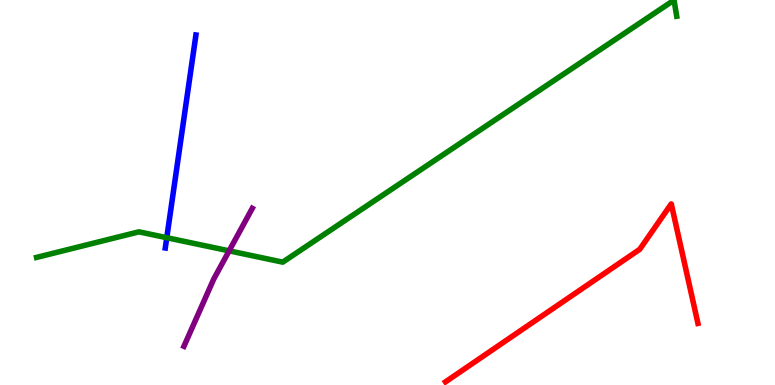[{'lines': ['blue', 'red'], 'intersections': []}, {'lines': ['green', 'red'], 'intersections': []}, {'lines': ['purple', 'red'], 'intersections': []}, {'lines': ['blue', 'green'], 'intersections': [{'x': 2.15, 'y': 3.83}]}, {'lines': ['blue', 'purple'], 'intersections': []}, {'lines': ['green', 'purple'], 'intersections': [{'x': 2.96, 'y': 3.48}]}]